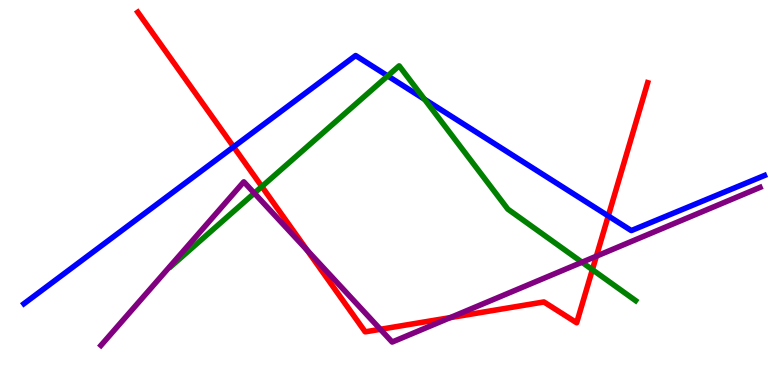[{'lines': ['blue', 'red'], 'intersections': [{'x': 3.01, 'y': 6.19}, {'x': 7.85, 'y': 4.39}]}, {'lines': ['green', 'red'], 'intersections': [{'x': 3.38, 'y': 5.15}, {'x': 7.64, 'y': 3.0}]}, {'lines': ['purple', 'red'], 'intersections': [{'x': 3.96, 'y': 3.5}, {'x': 4.91, 'y': 1.45}, {'x': 5.81, 'y': 1.75}, {'x': 7.7, 'y': 3.35}]}, {'lines': ['blue', 'green'], 'intersections': [{'x': 5.0, 'y': 8.03}, {'x': 5.48, 'y': 7.42}]}, {'lines': ['blue', 'purple'], 'intersections': []}, {'lines': ['green', 'purple'], 'intersections': [{'x': 3.28, 'y': 4.98}, {'x': 7.51, 'y': 3.19}]}]